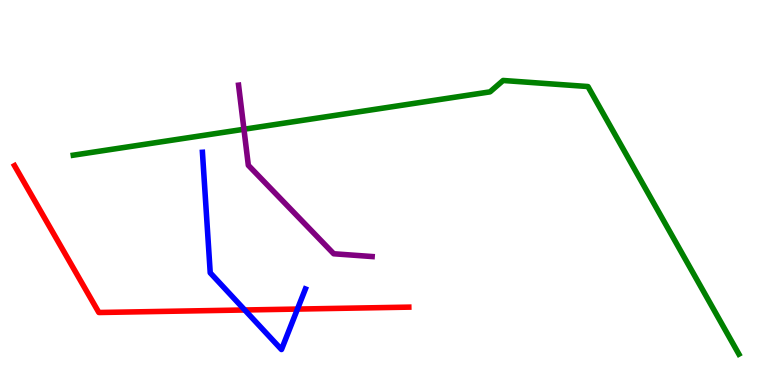[{'lines': ['blue', 'red'], 'intersections': [{'x': 3.16, 'y': 1.95}, {'x': 3.84, 'y': 1.97}]}, {'lines': ['green', 'red'], 'intersections': []}, {'lines': ['purple', 'red'], 'intersections': []}, {'lines': ['blue', 'green'], 'intersections': []}, {'lines': ['blue', 'purple'], 'intersections': []}, {'lines': ['green', 'purple'], 'intersections': [{'x': 3.15, 'y': 6.64}]}]